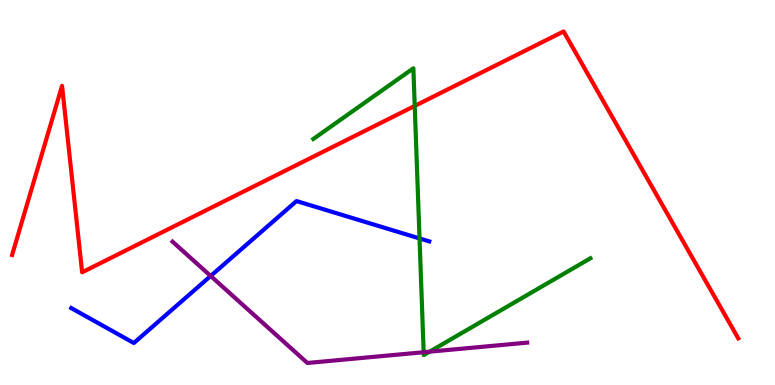[{'lines': ['blue', 'red'], 'intersections': []}, {'lines': ['green', 'red'], 'intersections': [{'x': 5.35, 'y': 7.25}]}, {'lines': ['purple', 'red'], 'intersections': []}, {'lines': ['blue', 'green'], 'intersections': [{'x': 5.41, 'y': 3.81}]}, {'lines': ['blue', 'purple'], 'intersections': [{'x': 2.72, 'y': 2.83}]}, {'lines': ['green', 'purple'], 'intersections': [{'x': 5.47, 'y': 0.851}, {'x': 5.54, 'y': 0.866}]}]